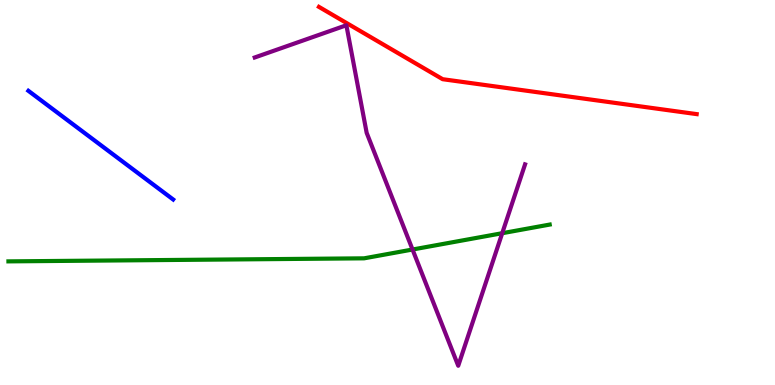[{'lines': ['blue', 'red'], 'intersections': []}, {'lines': ['green', 'red'], 'intersections': []}, {'lines': ['purple', 'red'], 'intersections': []}, {'lines': ['blue', 'green'], 'intersections': []}, {'lines': ['blue', 'purple'], 'intersections': []}, {'lines': ['green', 'purple'], 'intersections': [{'x': 5.32, 'y': 3.52}, {'x': 6.48, 'y': 3.94}]}]